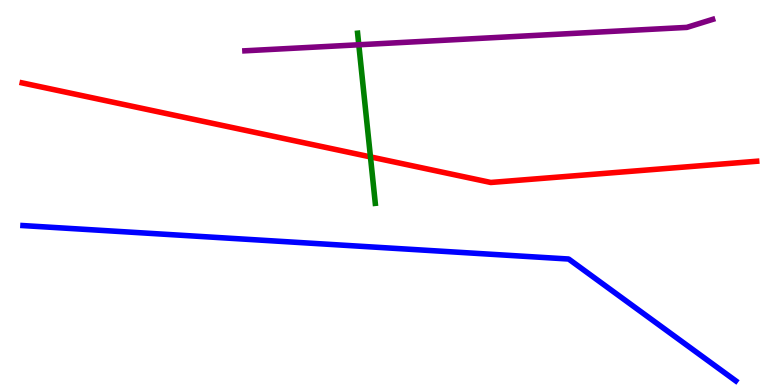[{'lines': ['blue', 'red'], 'intersections': []}, {'lines': ['green', 'red'], 'intersections': [{'x': 4.78, 'y': 5.92}]}, {'lines': ['purple', 'red'], 'intersections': []}, {'lines': ['blue', 'green'], 'intersections': []}, {'lines': ['blue', 'purple'], 'intersections': []}, {'lines': ['green', 'purple'], 'intersections': [{'x': 4.63, 'y': 8.84}]}]